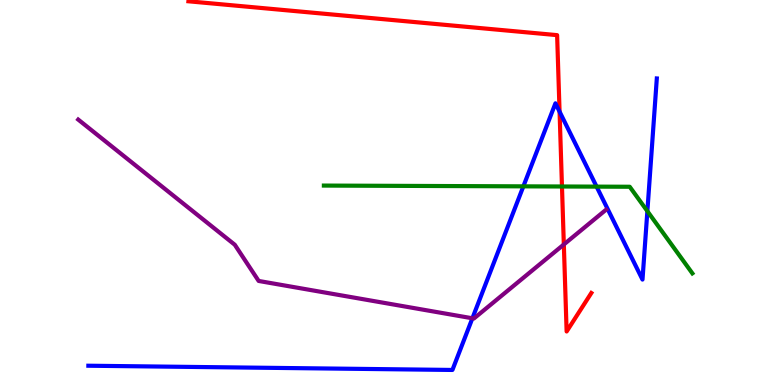[{'lines': ['blue', 'red'], 'intersections': [{'x': 7.22, 'y': 7.1}]}, {'lines': ['green', 'red'], 'intersections': [{'x': 7.25, 'y': 5.16}]}, {'lines': ['purple', 'red'], 'intersections': [{'x': 7.28, 'y': 3.65}]}, {'lines': ['blue', 'green'], 'intersections': [{'x': 6.75, 'y': 5.16}, {'x': 7.7, 'y': 5.15}, {'x': 8.35, 'y': 4.52}]}, {'lines': ['blue', 'purple'], 'intersections': [{'x': 6.1, 'y': 1.73}]}, {'lines': ['green', 'purple'], 'intersections': []}]